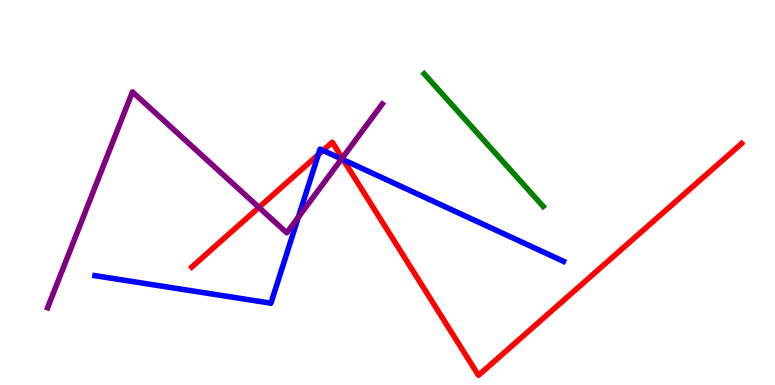[{'lines': ['blue', 'red'], 'intersections': [{'x': 4.11, 'y': 5.98}, {'x': 4.17, 'y': 6.09}, {'x': 4.43, 'y': 5.85}]}, {'lines': ['green', 'red'], 'intersections': []}, {'lines': ['purple', 'red'], 'intersections': [{'x': 3.34, 'y': 4.61}, {'x': 4.42, 'y': 5.89}]}, {'lines': ['blue', 'green'], 'intersections': []}, {'lines': ['blue', 'purple'], 'intersections': [{'x': 3.85, 'y': 4.36}, {'x': 4.41, 'y': 5.87}]}, {'lines': ['green', 'purple'], 'intersections': []}]